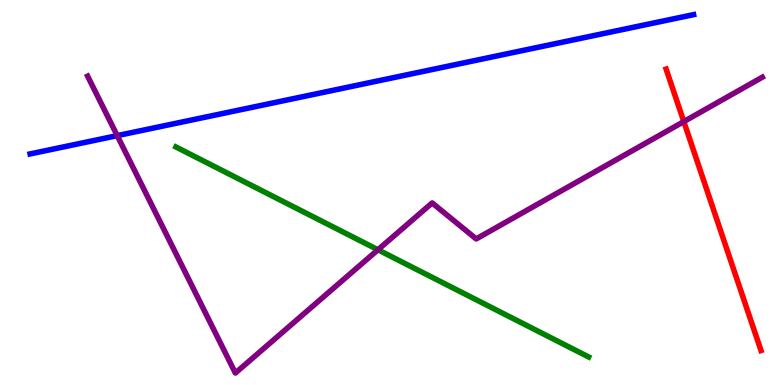[{'lines': ['blue', 'red'], 'intersections': []}, {'lines': ['green', 'red'], 'intersections': []}, {'lines': ['purple', 'red'], 'intersections': [{'x': 8.82, 'y': 6.84}]}, {'lines': ['blue', 'green'], 'intersections': []}, {'lines': ['blue', 'purple'], 'intersections': [{'x': 1.51, 'y': 6.48}]}, {'lines': ['green', 'purple'], 'intersections': [{'x': 4.88, 'y': 3.51}]}]